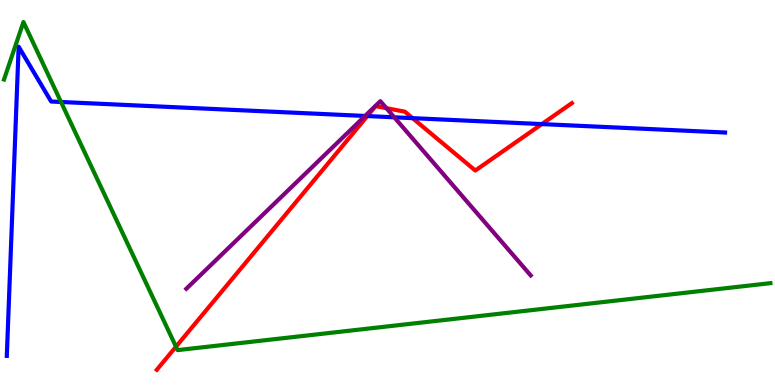[{'lines': ['blue', 'red'], 'intersections': [{'x': 4.74, 'y': 6.99}, {'x': 5.32, 'y': 6.93}, {'x': 6.99, 'y': 6.78}]}, {'lines': ['green', 'red'], 'intersections': [{'x': 2.27, 'y': 0.995}]}, {'lines': ['purple', 'red'], 'intersections': [{'x': 4.99, 'y': 7.19}]}, {'lines': ['blue', 'green'], 'intersections': [{'x': 0.787, 'y': 7.35}]}, {'lines': ['blue', 'purple'], 'intersections': [{'x': 4.71, 'y': 6.99}, {'x': 5.09, 'y': 6.95}]}, {'lines': ['green', 'purple'], 'intersections': []}]